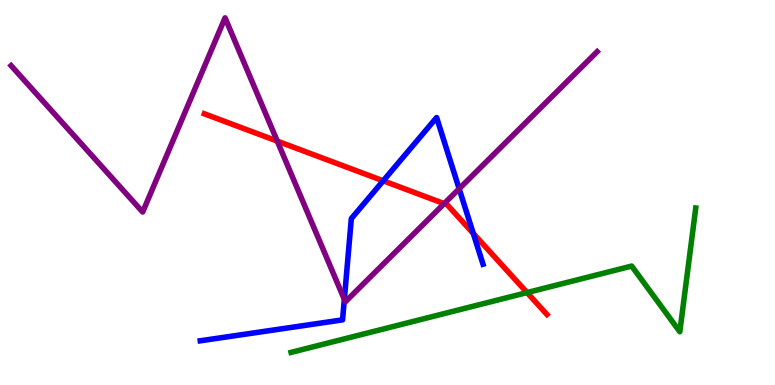[{'lines': ['blue', 'red'], 'intersections': [{'x': 4.94, 'y': 5.3}, {'x': 6.11, 'y': 3.94}]}, {'lines': ['green', 'red'], 'intersections': [{'x': 6.8, 'y': 2.4}]}, {'lines': ['purple', 'red'], 'intersections': [{'x': 3.58, 'y': 6.33}, {'x': 5.73, 'y': 4.71}]}, {'lines': ['blue', 'green'], 'intersections': []}, {'lines': ['blue', 'purple'], 'intersections': [{'x': 4.44, 'y': 2.22}, {'x': 5.92, 'y': 5.1}]}, {'lines': ['green', 'purple'], 'intersections': []}]